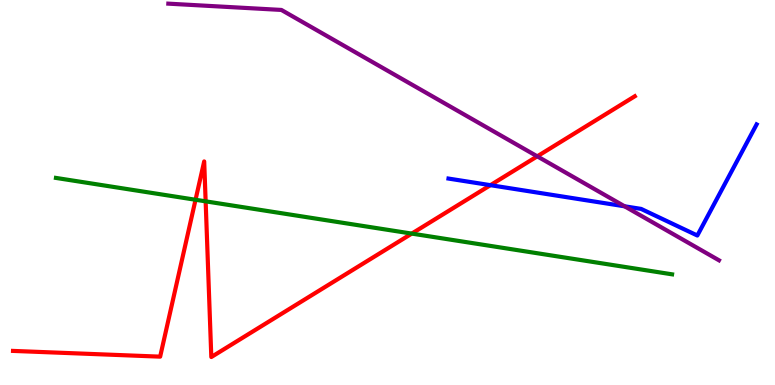[{'lines': ['blue', 'red'], 'intersections': [{'x': 6.33, 'y': 5.19}]}, {'lines': ['green', 'red'], 'intersections': [{'x': 2.52, 'y': 4.81}, {'x': 2.65, 'y': 4.77}, {'x': 5.31, 'y': 3.93}]}, {'lines': ['purple', 'red'], 'intersections': [{'x': 6.93, 'y': 5.94}]}, {'lines': ['blue', 'green'], 'intersections': []}, {'lines': ['blue', 'purple'], 'intersections': [{'x': 8.06, 'y': 4.64}]}, {'lines': ['green', 'purple'], 'intersections': []}]